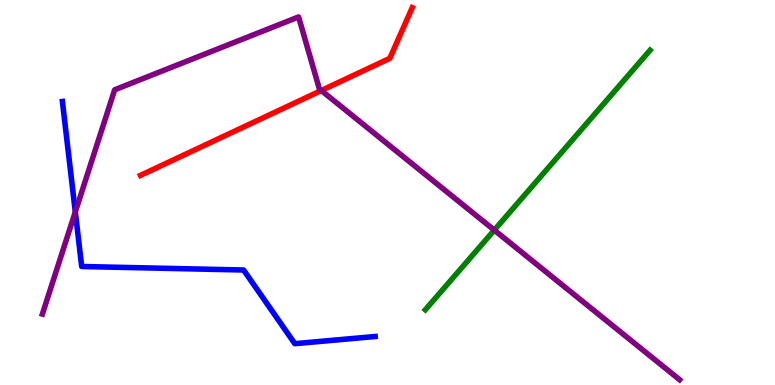[{'lines': ['blue', 'red'], 'intersections': []}, {'lines': ['green', 'red'], 'intersections': []}, {'lines': ['purple', 'red'], 'intersections': [{'x': 4.15, 'y': 7.65}]}, {'lines': ['blue', 'green'], 'intersections': []}, {'lines': ['blue', 'purple'], 'intersections': [{'x': 0.972, 'y': 4.5}]}, {'lines': ['green', 'purple'], 'intersections': [{'x': 6.38, 'y': 4.02}]}]